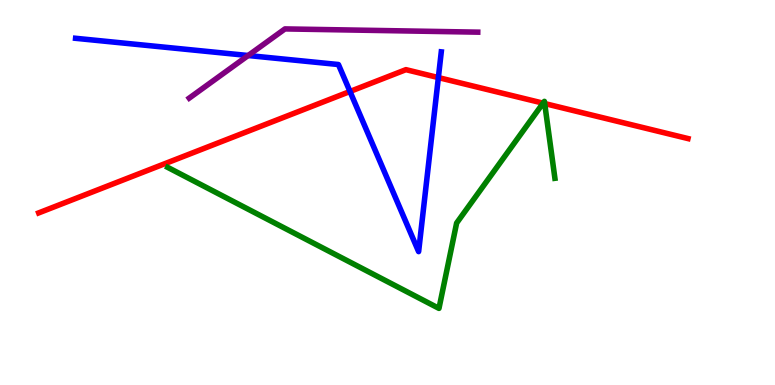[{'lines': ['blue', 'red'], 'intersections': [{'x': 4.52, 'y': 7.62}, {'x': 5.66, 'y': 7.98}]}, {'lines': ['green', 'red'], 'intersections': [{'x': 7.01, 'y': 7.32}, {'x': 7.03, 'y': 7.31}]}, {'lines': ['purple', 'red'], 'intersections': []}, {'lines': ['blue', 'green'], 'intersections': []}, {'lines': ['blue', 'purple'], 'intersections': [{'x': 3.2, 'y': 8.56}]}, {'lines': ['green', 'purple'], 'intersections': []}]